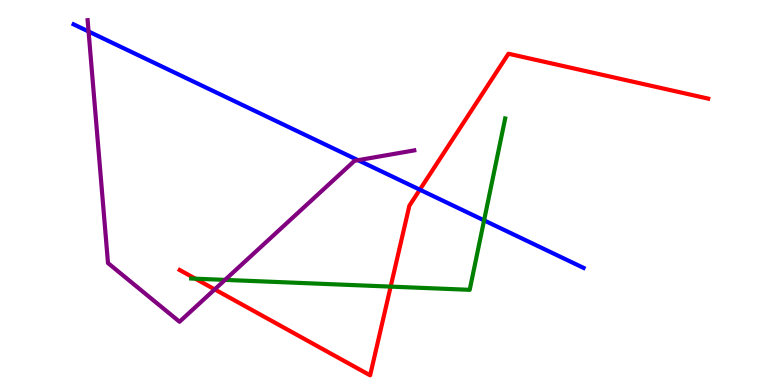[{'lines': ['blue', 'red'], 'intersections': [{'x': 5.42, 'y': 5.07}]}, {'lines': ['green', 'red'], 'intersections': [{'x': 2.52, 'y': 2.76}, {'x': 5.04, 'y': 2.56}]}, {'lines': ['purple', 'red'], 'intersections': [{'x': 2.77, 'y': 2.48}]}, {'lines': ['blue', 'green'], 'intersections': [{'x': 6.25, 'y': 4.28}]}, {'lines': ['blue', 'purple'], 'intersections': [{'x': 1.14, 'y': 9.18}, {'x': 4.62, 'y': 5.84}]}, {'lines': ['green', 'purple'], 'intersections': [{'x': 2.9, 'y': 2.73}]}]